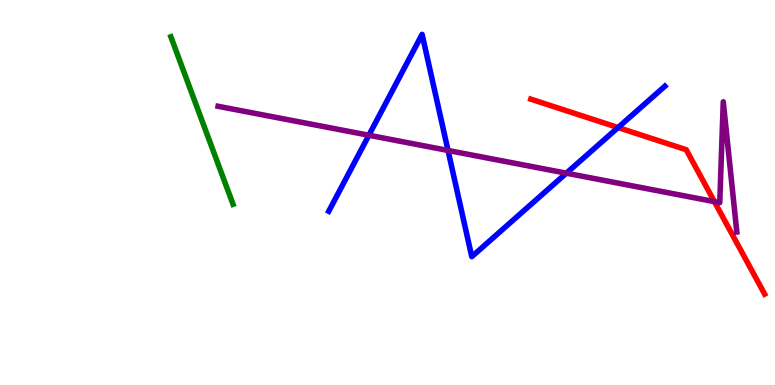[{'lines': ['blue', 'red'], 'intersections': [{'x': 7.97, 'y': 6.69}]}, {'lines': ['green', 'red'], 'intersections': []}, {'lines': ['purple', 'red'], 'intersections': [{'x': 9.22, 'y': 4.76}]}, {'lines': ['blue', 'green'], 'intersections': []}, {'lines': ['blue', 'purple'], 'intersections': [{'x': 4.76, 'y': 6.49}, {'x': 5.78, 'y': 6.09}, {'x': 7.31, 'y': 5.5}]}, {'lines': ['green', 'purple'], 'intersections': []}]